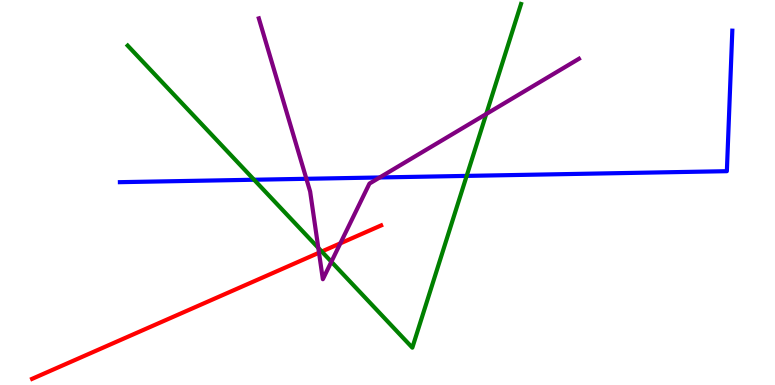[{'lines': ['blue', 'red'], 'intersections': []}, {'lines': ['green', 'red'], 'intersections': [{'x': 4.15, 'y': 3.47}]}, {'lines': ['purple', 'red'], 'intersections': [{'x': 4.12, 'y': 3.44}, {'x': 4.39, 'y': 3.68}]}, {'lines': ['blue', 'green'], 'intersections': [{'x': 3.28, 'y': 5.33}, {'x': 6.02, 'y': 5.43}]}, {'lines': ['blue', 'purple'], 'intersections': [{'x': 3.95, 'y': 5.36}, {'x': 4.9, 'y': 5.39}]}, {'lines': ['green', 'purple'], 'intersections': [{'x': 4.11, 'y': 3.56}, {'x': 4.28, 'y': 3.2}, {'x': 6.27, 'y': 7.04}]}]